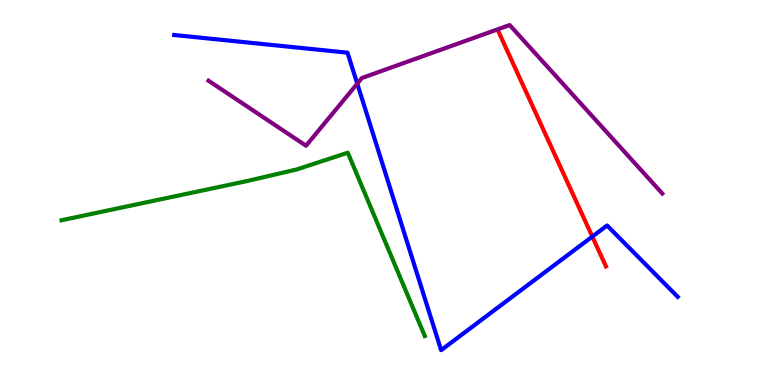[{'lines': ['blue', 'red'], 'intersections': [{'x': 7.64, 'y': 3.85}]}, {'lines': ['green', 'red'], 'intersections': []}, {'lines': ['purple', 'red'], 'intersections': []}, {'lines': ['blue', 'green'], 'intersections': []}, {'lines': ['blue', 'purple'], 'intersections': [{'x': 4.61, 'y': 7.83}]}, {'lines': ['green', 'purple'], 'intersections': []}]